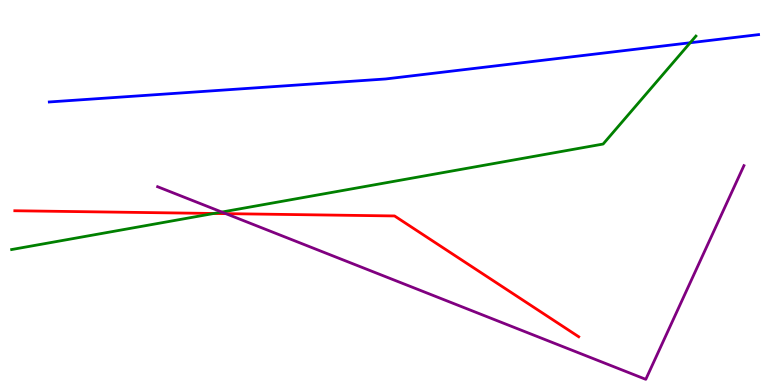[{'lines': ['blue', 'red'], 'intersections': []}, {'lines': ['green', 'red'], 'intersections': [{'x': 2.76, 'y': 4.46}]}, {'lines': ['purple', 'red'], 'intersections': [{'x': 2.91, 'y': 4.45}]}, {'lines': ['blue', 'green'], 'intersections': [{'x': 8.91, 'y': 8.89}]}, {'lines': ['blue', 'purple'], 'intersections': []}, {'lines': ['green', 'purple'], 'intersections': [{'x': 2.86, 'y': 4.49}]}]